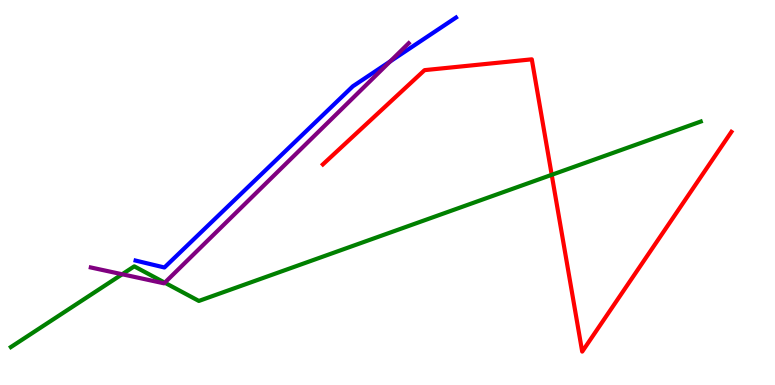[{'lines': ['blue', 'red'], 'intersections': []}, {'lines': ['green', 'red'], 'intersections': [{'x': 7.12, 'y': 5.46}]}, {'lines': ['purple', 'red'], 'intersections': []}, {'lines': ['blue', 'green'], 'intersections': []}, {'lines': ['blue', 'purple'], 'intersections': [{'x': 5.03, 'y': 8.4}]}, {'lines': ['green', 'purple'], 'intersections': [{'x': 1.58, 'y': 2.88}, {'x': 2.13, 'y': 2.66}]}]